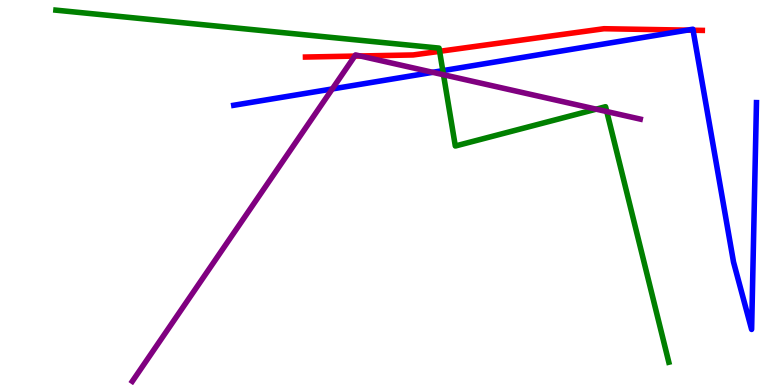[{'lines': ['blue', 'red'], 'intersections': [{'x': 8.87, 'y': 9.22}, {'x': 8.94, 'y': 9.21}]}, {'lines': ['green', 'red'], 'intersections': [{'x': 5.67, 'y': 8.67}]}, {'lines': ['purple', 'red'], 'intersections': [{'x': 4.58, 'y': 8.54}, {'x': 4.65, 'y': 8.55}]}, {'lines': ['blue', 'green'], 'intersections': [{'x': 5.71, 'y': 8.17}]}, {'lines': ['blue', 'purple'], 'intersections': [{'x': 4.29, 'y': 7.69}, {'x': 5.58, 'y': 8.12}]}, {'lines': ['green', 'purple'], 'intersections': [{'x': 5.72, 'y': 8.06}, {'x': 7.69, 'y': 7.16}, {'x': 7.83, 'y': 7.1}]}]